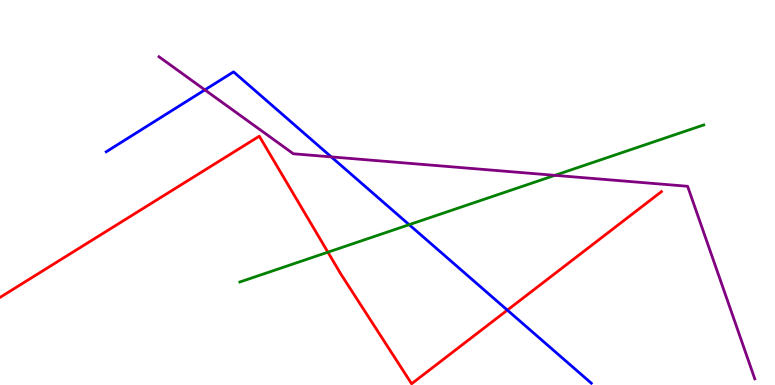[{'lines': ['blue', 'red'], 'intersections': [{'x': 6.55, 'y': 1.94}]}, {'lines': ['green', 'red'], 'intersections': [{'x': 4.23, 'y': 3.45}]}, {'lines': ['purple', 'red'], 'intersections': []}, {'lines': ['blue', 'green'], 'intersections': [{'x': 5.28, 'y': 4.16}]}, {'lines': ['blue', 'purple'], 'intersections': [{'x': 2.64, 'y': 7.67}, {'x': 4.27, 'y': 5.92}]}, {'lines': ['green', 'purple'], 'intersections': [{'x': 7.16, 'y': 5.45}]}]